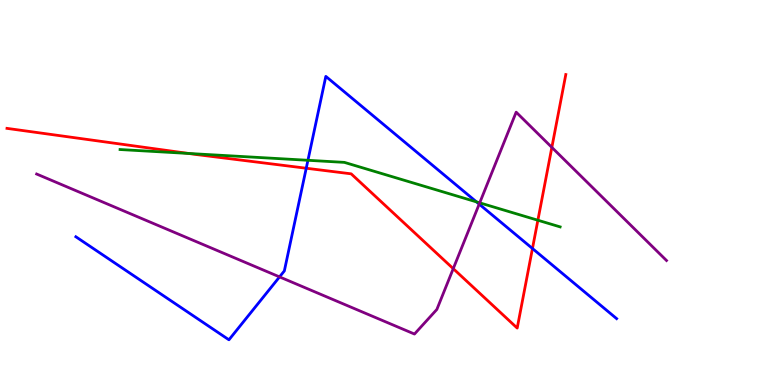[{'lines': ['blue', 'red'], 'intersections': [{'x': 3.95, 'y': 5.63}, {'x': 6.87, 'y': 3.55}]}, {'lines': ['green', 'red'], 'intersections': [{'x': 2.43, 'y': 6.01}, {'x': 6.94, 'y': 4.28}]}, {'lines': ['purple', 'red'], 'intersections': [{'x': 5.85, 'y': 3.02}, {'x': 7.12, 'y': 6.17}]}, {'lines': ['blue', 'green'], 'intersections': [{'x': 3.97, 'y': 5.84}, {'x': 6.15, 'y': 4.76}]}, {'lines': ['blue', 'purple'], 'intersections': [{'x': 3.61, 'y': 2.81}, {'x': 6.18, 'y': 4.7}]}, {'lines': ['green', 'purple'], 'intersections': [{'x': 6.19, 'y': 4.73}]}]